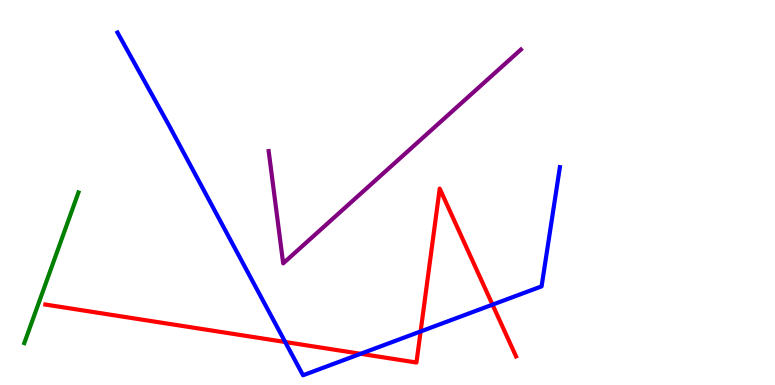[{'lines': ['blue', 'red'], 'intersections': [{'x': 3.68, 'y': 1.12}, {'x': 4.65, 'y': 0.811}, {'x': 5.43, 'y': 1.39}, {'x': 6.35, 'y': 2.09}]}, {'lines': ['green', 'red'], 'intersections': []}, {'lines': ['purple', 'red'], 'intersections': []}, {'lines': ['blue', 'green'], 'intersections': []}, {'lines': ['blue', 'purple'], 'intersections': []}, {'lines': ['green', 'purple'], 'intersections': []}]